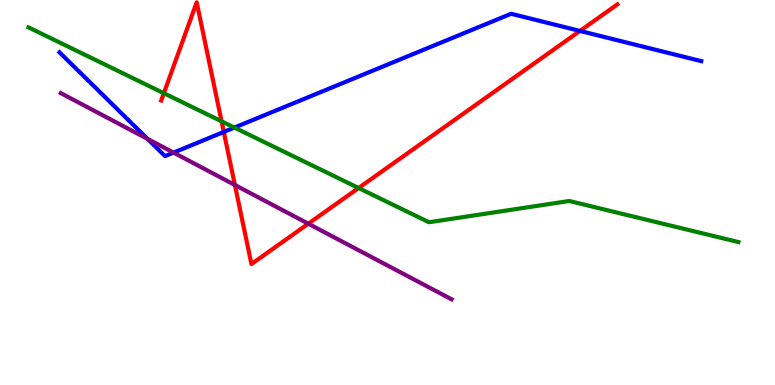[{'lines': ['blue', 'red'], 'intersections': [{'x': 2.89, 'y': 6.57}, {'x': 7.48, 'y': 9.2}]}, {'lines': ['green', 'red'], 'intersections': [{'x': 2.11, 'y': 7.58}, {'x': 2.86, 'y': 6.85}, {'x': 4.63, 'y': 5.12}]}, {'lines': ['purple', 'red'], 'intersections': [{'x': 3.03, 'y': 5.2}, {'x': 3.98, 'y': 4.19}]}, {'lines': ['blue', 'green'], 'intersections': [{'x': 3.02, 'y': 6.69}]}, {'lines': ['blue', 'purple'], 'intersections': [{'x': 1.9, 'y': 6.39}, {'x': 2.24, 'y': 6.04}]}, {'lines': ['green', 'purple'], 'intersections': []}]